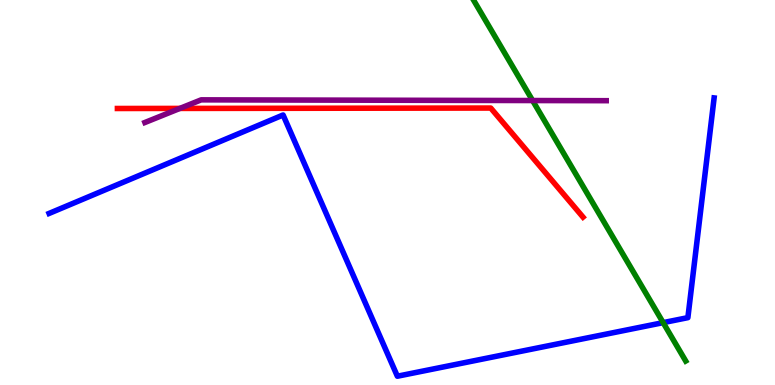[{'lines': ['blue', 'red'], 'intersections': []}, {'lines': ['green', 'red'], 'intersections': []}, {'lines': ['purple', 'red'], 'intersections': [{'x': 2.32, 'y': 7.18}]}, {'lines': ['blue', 'green'], 'intersections': [{'x': 8.56, 'y': 1.62}]}, {'lines': ['blue', 'purple'], 'intersections': []}, {'lines': ['green', 'purple'], 'intersections': [{'x': 6.87, 'y': 7.39}]}]